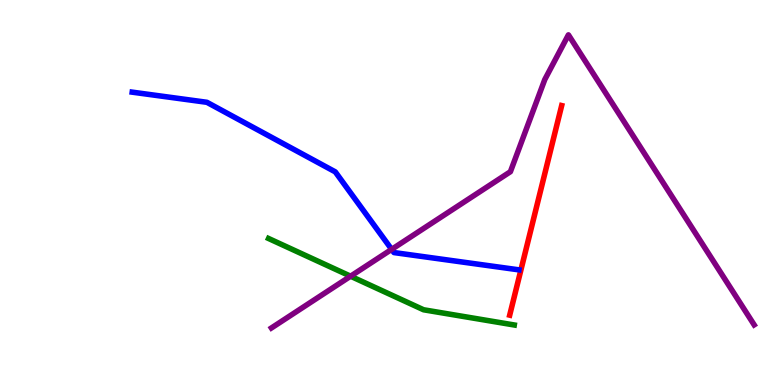[{'lines': ['blue', 'red'], 'intersections': []}, {'lines': ['green', 'red'], 'intersections': []}, {'lines': ['purple', 'red'], 'intersections': []}, {'lines': ['blue', 'green'], 'intersections': []}, {'lines': ['blue', 'purple'], 'intersections': [{'x': 5.05, 'y': 3.52}]}, {'lines': ['green', 'purple'], 'intersections': [{'x': 4.52, 'y': 2.83}]}]